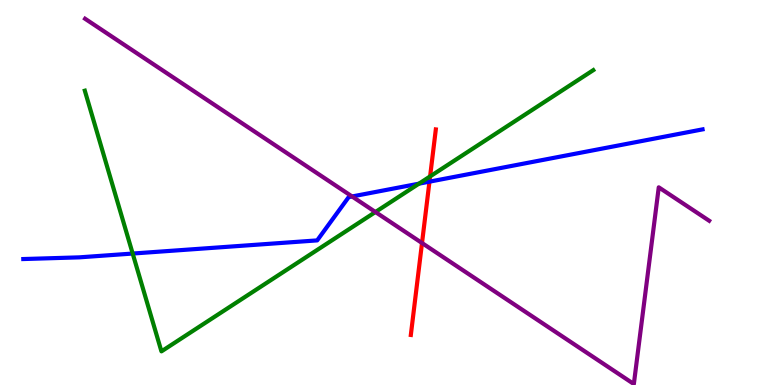[{'lines': ['blue', 'red'], 'intersections': [{'x': 5.54, 'y': 5.28}]}, {'lines': ['green', 'red'], 'intersections': [{'x': 5.55, 'y': 5.42}]}, {'lines': ['purple', 'red'], 'intersections': [{'x': 5.45, 'y': 3.69}]}, {'lines': ['blue', 'green'], 'intersections': [{'x': 1.71, 'y': 3.41}, {'x': 5.41, 'y': 5.23}]}, {'lines': ['blue', 'purple'], 'intersections': [{'x': 4.54, 'y': 4.9}]}, {'lines': ['green', 'purple'], 'intersections': [{'x': 4.84, 'y': 4.49}]}]